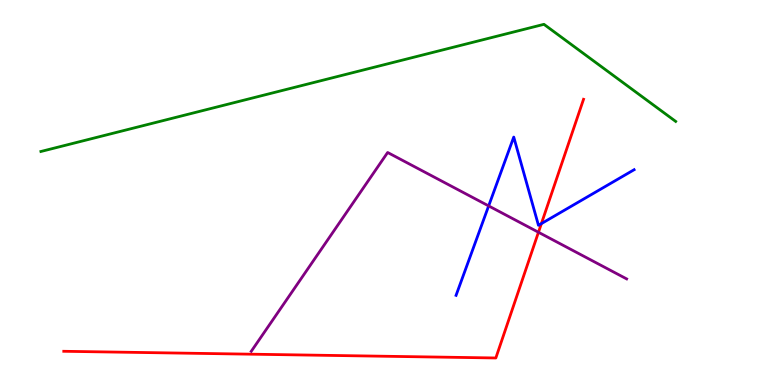[{'lines': ['blue', 'red'], 'intersections': [{'x': 6.99, 'y': 4.19}]}, {'lines': ['green', 'red'], 'intersections': []}, {'lines': ['purple', 'red'], 'intersections': [{'x': 6.95, 'y': 3.97}]}, {'lines': ['blue', 'green'], 'intersections': []}, {'lines': ['blue', 'purple'], 'intersections': [{'x': 6.31, 'y': 4.65}]}, {'lines': ['green', 'purple'], 'intersections': []}]